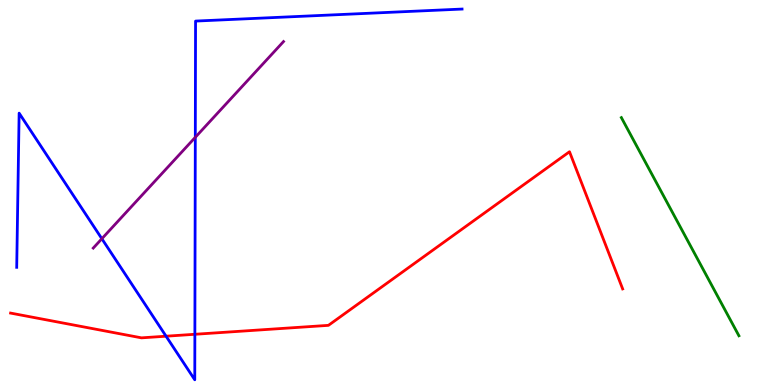[{'lines': ['blue', 'red'], 'intersections': [{'x': 2.14, 'y': 1.27}, {'x': 2.51, 'y': 1.32}]}, {'lines': ['green', 'red'], 'intersections': []}, {'lines': ['purple', 'red'], 'intersections': []}, {'lines': ['blue', 'green'], 'intersections': []}, {'lines': ['blue', 'purple'], 'intersections': [{'x': 1.31, 'y': 3.8}, {'x': 2.52, 'y': 6.43}]}, {'lines': ['green', 'purple'], 'intersections': []}]